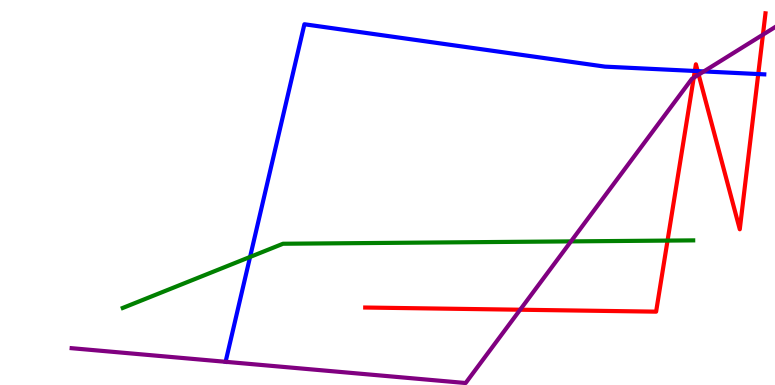[{'lines': ['blue', 'red'], 'intersections': [{'x': 8.97, 'y': 8.16}, {'x': 9.0, 'y': 8.15}, {'x': 9.78, 'y': 8.08}]}, {'lines': ['green', 'red'], 'intersections': [{'x': 8.61, 'y': 3.75}]}, {'lines': ['purple', 'red'], 'intersections': [{'x': 6.71, 'y': 1.96}, {'x': 8.95, 'y': 7.98}, {'x': 9.01, 'y': 8.06}, {'x': 9.84, 'y': 9.1}]}, {'lines': ['blue', 'green'], 'intersections': [{'x': 3.23, 'y': 3.33}]}, {'lines': ['blue', 'purple'], 'intersections': [{'x': 9.08, 'y': 8.14}]}, {'lines': ['green', 'purple'], 'intersections': [{'x': 7.37, 'y': 3.73}]}]